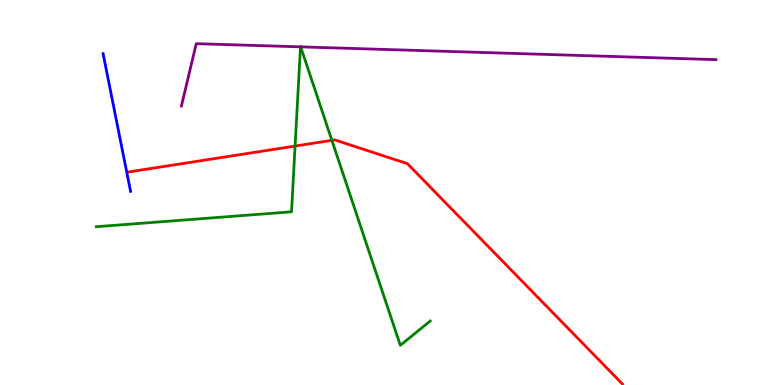[{'lines': ['blue', 'red'], 'intersections': []}, {'lines': ['green', 'red'], 'intersections': [{'x': 3.81, 'y': 6.21}, {'x': 4.28, 'y': 6.36}]}, {'lines': ['purple', 'red'], 'intersections': []}, {'lines': ['blue', 'green'], 'intersections': []}, {'lines': ['blue', 'purple'], 'intersections': []}, {'lines': ['green', 'purple'], 'intersections': [{'x': 3.88, 'y': 8.78}, {'x': 3.88, 'y': 8.78}]}]